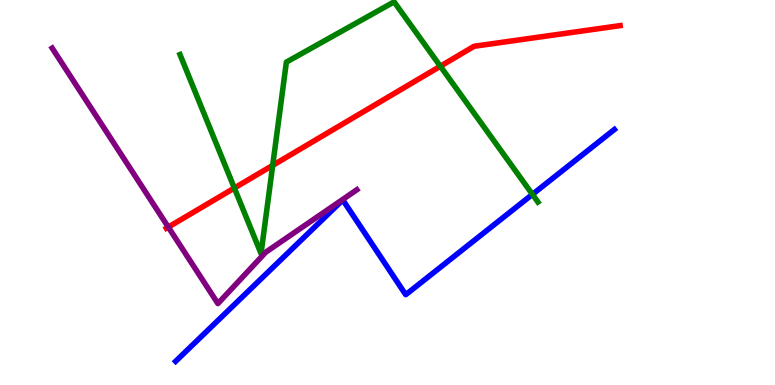[{'lines': ['blue', 'red'], 'intersections': []}, {'lines': ['green', 'red'], 'intersections': [{'x': 3.02, 'y': 5.12}, {'x': 3.52, 'y': 5.7}, {'x': 5.68, 'y': 8.28}]}, {'lines': ['purple', 'red'], 'intersections': [{'x': 2.17, 'y': 4.1}]}, {'lines': ['blue', 'green'], 'intersections': [{'x': 6.87, 'y': 4.95}]}, {'lines': ['blue', 'purple'], 'intersections': []}, {'lines': ['green', 'purple'], 'intersections': []}]